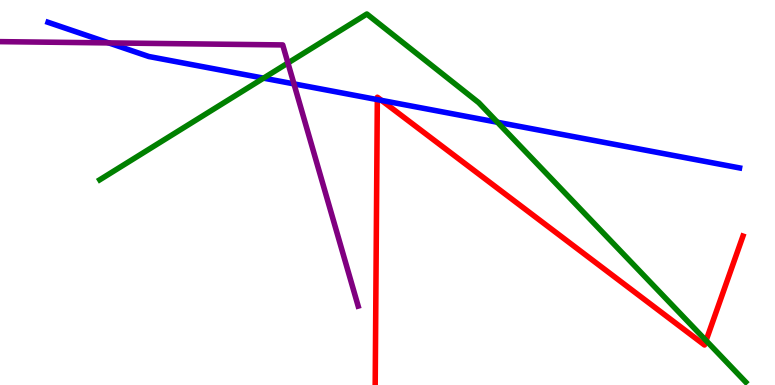[{'lines': ['blue', 'red'], 'intersections': [{'x': 4.87, 'y': 7.41}, {'x': 4.92, 'y': 7.39}]}, {'lines': ['green', 'red'], 'intersections': [{'x': 9.11, 'y': 1.15}]}, {'lines': ['purple', 'red'], 'intersections': []}, {'lines': ['blue', 'green'], 'intersections': [{'x': 3.4, 'y': 7.97}, {'x': 6.42, 'y': 6.82}]}, {'lines': ['blue', 'purple'], 'intersections': [{'x': 1.4, 'y': 8.89}, {'x': 3.79, 'y': 7.82}]}, {'lines': ['green', 'purple'], 'intersections': [{'x': 3.72, 'y': 8.36}]}]